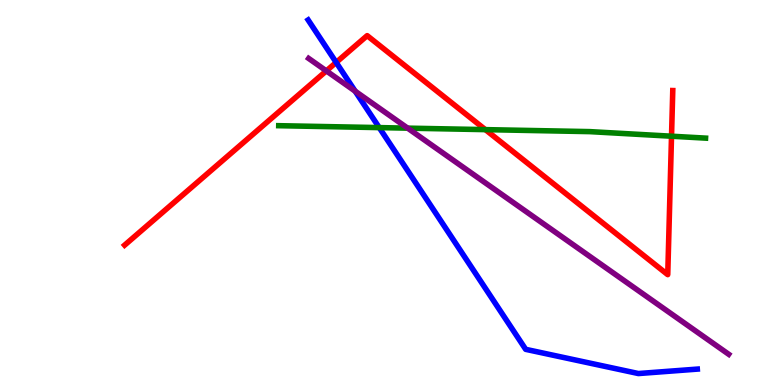[{'lines': ['blue', 'red'], 'intersections': [{'x': 4.34, 'y': 8.38}]}, {'lines': ['green', 'red'], 'intersections': [{'x': 6.26, 'y': 6.63}, {'x': 8.66, 'y': 6.46}]}, {'lines': ['purple', 'red'], 'intersections': [{'x': 4.21, 'y': 8.16}]}, {'lines': ['blue', 'green'], 'intersections': [{'x': 4.89, 'y': 6.69}]}, {'lines': ['blue', 'purple'], 'intersections': [{'x': 4.58, 'y': 7.63}]}, {'lines': ['green', 'purple'], 'intersections': [{'x': 5.26, 'y': 6.67}]}]